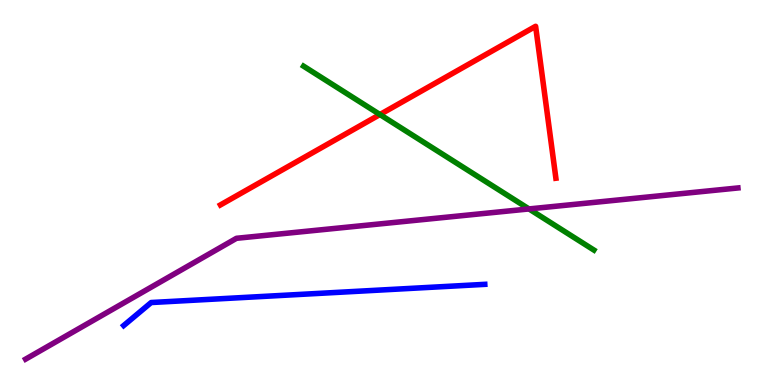[{'lines': ['blue', 'red'], 'intersections': []}, {'lines': ['green', 'red'], 'intersections': [{'x': 4.9, 'y': 7.03}]}, {'lines': ['purple', 'red'], 'intersections': []}, {'lines': ['blue', 'green'], 'intersections': []}, {'lines': ['blue', 'purple'], 'intersections': []}, {'lines': ['green', 'purple'], 'intersections': [{'x': 6.83, 'y': 4.57}]}]